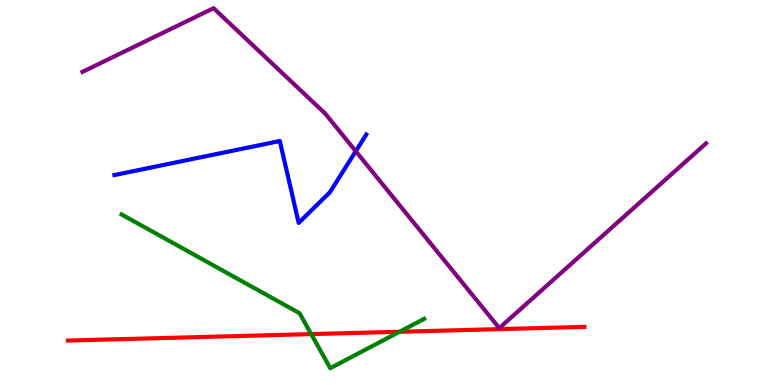[{'lines': ['blue', 'red'], 'intersections': []}, {'lines': ['green', 'red'], 'intersections': [{'x': 4.02, 'y': 1.32}, {'x': 5.16, 'y': 1.38}]}, {'lines': ['purple', 'red'], 'intersections': []}, {'lines': ['blue', 'green'], 'intersections': []}, {'lines': ['blue', 'purple'], 'intersections': [{'x': 4.59, 'y': 6.07}]}, {'lines': ['green', 'purple'], 'intersections': []}]